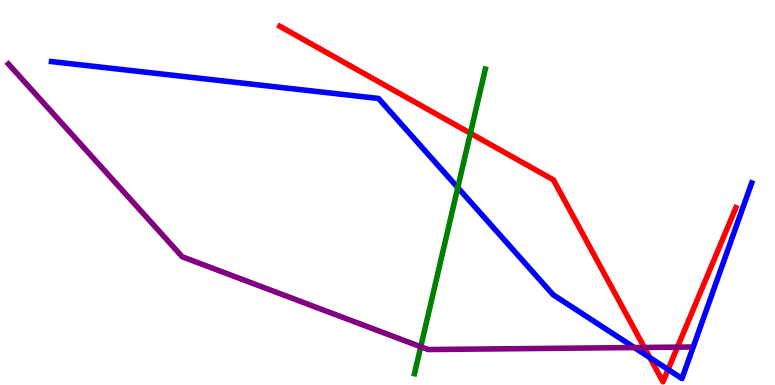[{'lines': ['blue', 'red'], 'intersections': [{'x': 8.39, 'y': 0.71}, {'x': 8.62, 'y': 0.403}]}, {'lines': ['green', 'red'], 'intersections': [{'x': 6.07, 'y': 6.54}]}, {'lines': ['purple', 'red'], 'intersections': [{'x': 8.31, 'y': 0.975}, {'x': 8.74, 'y': 0.984}]}, {'lines': ['blue', 'green'], 'intersections': [{'x': 5.91, 'y': 5.13}]}, {'lines': ['blue', 'purple'], 'intersections': [{'x': 8.18, 'y': 0.973}]}, {'lines': ['green', 'purple'], 'intersections': [{'x': 5.43, 'y': 0.993}]}]